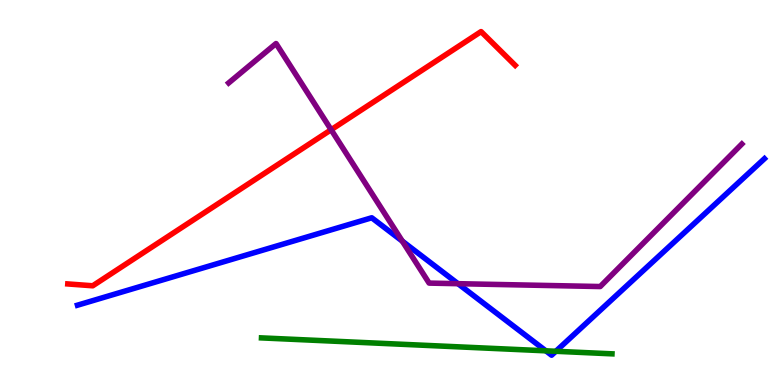[{'lines': ['blue', 'red'], 'intersections': []}, {'lines': ['green', 'red'], 'intersections': []}, {'lines': ['purple', 'red'], 'intersections': [{'x': 4.27, 'y': 6.63}]}, {'lines': ['blue', 'green'], 'intersections': [{'x': 7.04, 'y': 0.888}, {'x': 7.17, 'y': 0.876}]}, {'lines': ['blue', 'purple'], 'intersections': [{'x': 5.19, 'y': 3.74}, {'x': 5.91, 'y': 2.63}]}, {'lines': ['green', 'purple'], 'intersections': []}]